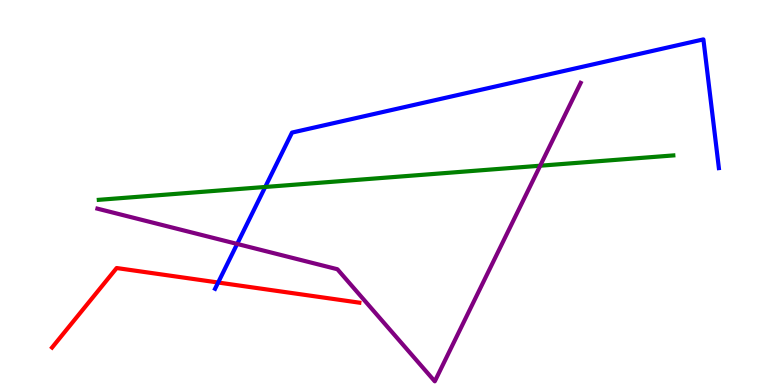[{'lines': ['blue', 'red'], 'intersections': [{'x': 2.81, 'y': 2.66}]}, {'lines': ['green', 'red'], 'intersections': []}, {'lines': ['purple', 'red'], 'intersections': []}, {'lines': ['blue', 'green'], 'intersections': [{'x': 3.42, 'y': 5.14}]}, {'lines': ['blue', 'purple'], 'intersections': [{'x': 3.06, 'y': 3.66}]}, {'lines': ['green', 'purple'], 'intersections': [{'x': 6.97, 'y': 5.7}]}]